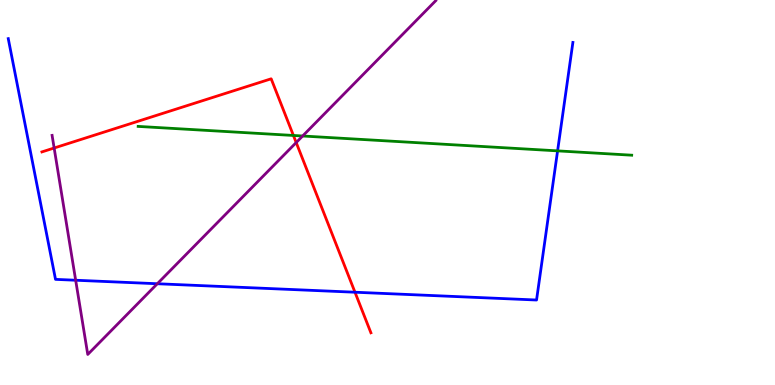[{'lines': ['blue', 'red'], 'intersections': [{'x': 4.58, 'y': 2.41}]}, {'lines': ['green', 'red'], 'intersections': [{'x': 3.79, 'y': 6.48}]}, {'lines': ['purple', 'red'], 'intersections': [{'x': 0.699, 'y': 6.16}, {'x': 3.82, 'y': 6.3}]}, {'lines': ['blue', 'green'], 'intersections': [{'x': 7.19, 'y': 6.08}]}, {'lines': ['blue', 'purple'], 'intersections': [{'x': 0.976, 'y': 2.72}, {'x': 2.03, 'y': 2.63}]}, {'lines': ['green', 'purple'], 'intersections': [{'x': 3.9, 'y': 6.47}]}]